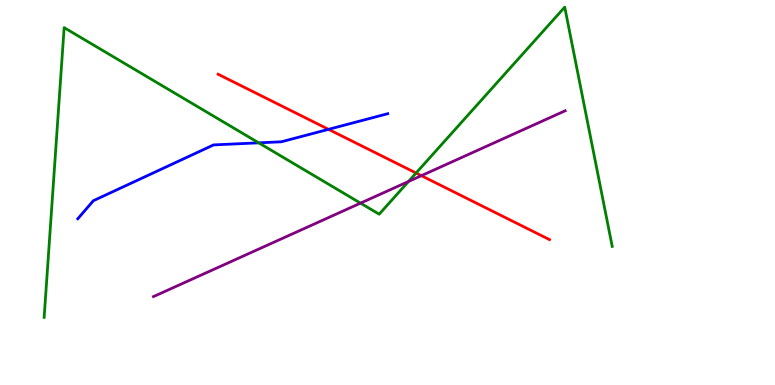[{'lines': ['blue', 'red'], 'intersections': [{'x': 4.24, 'y': 6.64}]}, {'lines': ['green', 'red'], 'intersections': [{'x': 5.37, 'y': 5.51}]}, {'lines': ['purple', 'red'], 'intersections': [{'x': 5.44, 'y': 5.44}]}, {'lines': ['blue', 'green'], 'intersections': [{'x': 3.34, 'y': 6.29}]}, {'lines': ['blue', 'purple'], 'intersections': []}, {'lines': ['green', 'purple'], 'intersections': [{'x': 4.65, 'y': 4.72}, {'x': 5.27, 'y': 5.29}]}]